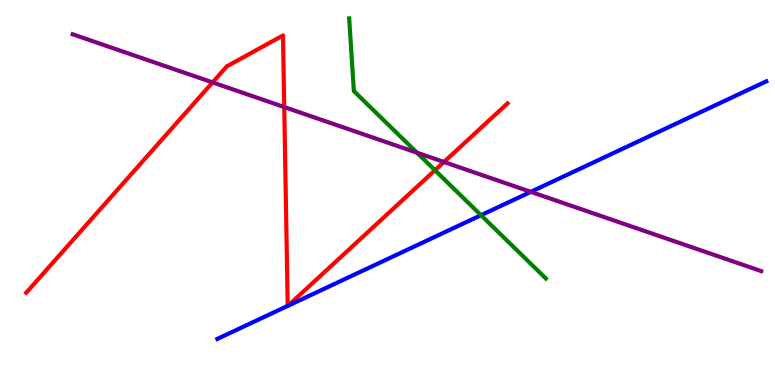[{'lines': ['blue', 'red'], 'intersections': [{'x': 3.71, 'y': 2.05}, {'x': 3.72, 'y': 2.06}]}, {'lines': ['green', 'red'], 'intersections': [{'x': 5.61, 'y': 5.58}]}, {'lines': ['purple', 'red'], 'intersections': [{'x': 2.74, 'y': 7.86}, {'x': 3.67, 'y': 7.22}, {'x': 5.73, 'y': 5.79}]}, {'lines': ['blue', 'green'], 'intersections': [{'x': 6.21, 'y': 4.41}]}, {'lines': ['blue', 'purple'], 'intersections': [{'x': 6.85, 'y': 5.02}]}, {'lines': ['green', 'purple'], 'intersections': [{'x': 5.38, 'y': 6.03}]}]